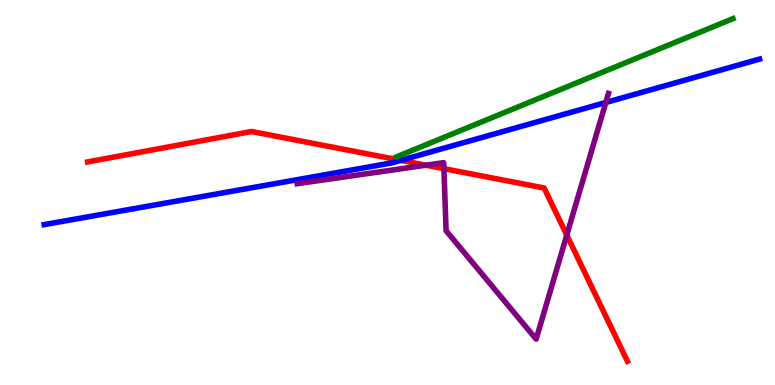[{'lines': ['blue', 'red'], 'intersections': [{'x': 5.17, 'y': 5.84}]}, {'lines': ['green', 'red'], 'intersections': []}, {'lines': ['purple', 'red'], 'intersections': [{'x': 5.5, 'y': 5.71}, {'x': 5.73, 'y': 5.62}, {'x': 7.31, 'y': 3.89}]}, {'lines': ['blue', 'green'], 'intersections': []}, {'lines': ['blue', 'purple'], 'intersections': [{'x': 7.82, 'y': 7.34}]}, {'lines': ['green', 'purple'], 'intersections': []}]